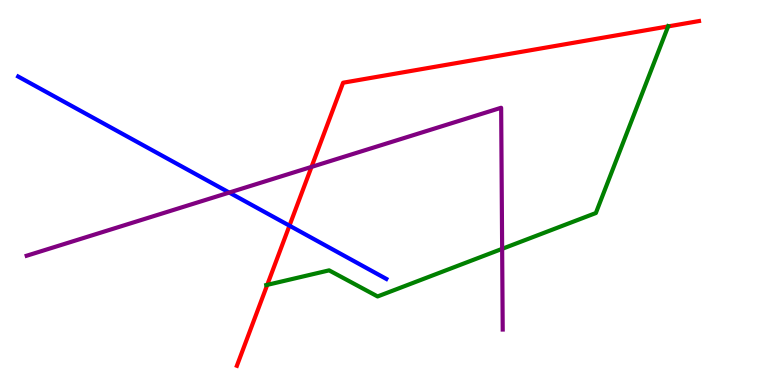[{'lines': ['blue', 'red'], 'intersections': [{'x': 3.73, 'y': 4.14}]}, {'lines': ['green', 'red'], 'intersections': [{'x': 3.45, 'y': 2.6}, {'x': 8.62, 'y': 9.31}]}, {'lines': ['purple', 'red'], 'intersections': [{'x': 4.02, 'y': 5.66}]}, {'lines': ['blue', 'green'], 'intersections': []}, {'lines': ['blue', 'purple'], 'intersections': [{'x': 2.96, 'y': 5.0}]}, {'lines': ['green', 'purple'], 'intersections': [{'x': 6.48, 'y': 3.54}]}]